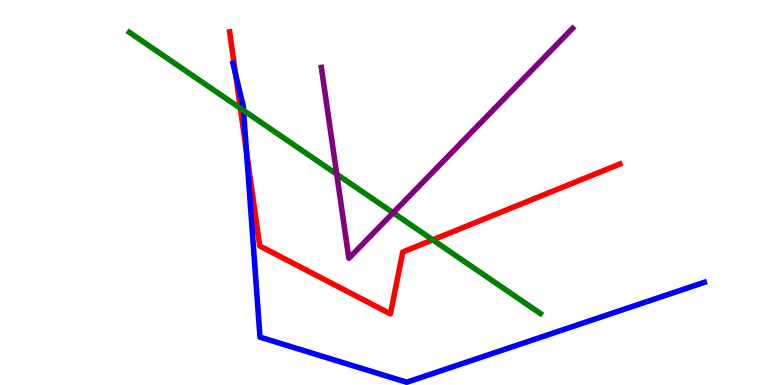[{'lines': ['blue', 'red'], 'intersections': [{'x': 3.04, 'y': 8.06}, {'x': 3.18, 'y': 6.05}]}, {'lines': ['green', 'red'], 'intersections': [{'x': 3.1, 'y': 7.19}, {'x': 5.58, 'y': 3.77}]}, {'lines': ['purple', 'red'], 'intersections': []}, {'lines': ['blue', 'green'], 'intersections': [{'x': 3.14, 'y': 7.13}]}, {'lines': ['blue', 'purple'], 'intersections': []}, {'lines': ['green', 'purple'], 'intersections': [{'x': 4.34, 'y': 5.48}, {'x': 5.07, 'y': 4.47}]}]